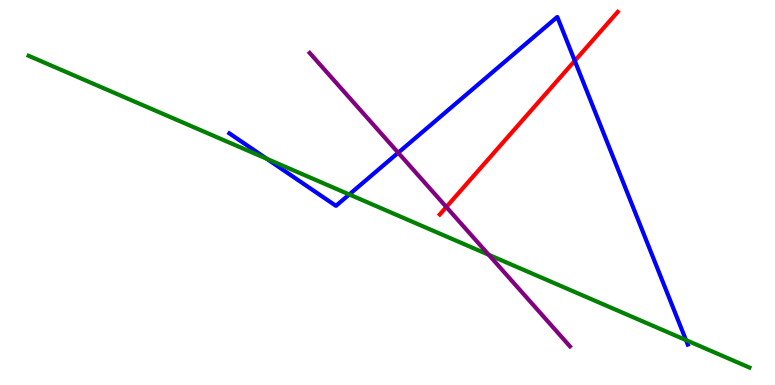[{'lines': ['blue', 'red'], 'intersections': [{'x': 7.42, 'y': 8.42}]}, {'lines': ['green', 'red'], 'intersections': []}, {'lines': ['purple', 'red'], 'intersections': [{'x': 5.76, 'y': 4.62}]}, {'lines': ['blue', 'green'], 'intersections': [{'x': 3.44, 'y': 5.88}, {'x': 4.51, 'y': 4.95}, {'x': 8.85, 'y': 1.17}]}, {'lines': ['blue', 'purple'], 'intersections': [{'x': 5.14, 'y': 6.03}]}, {'lines': ['green', 'purple'], 'intersections': [{'x': 6.31, 'y': 3.38}]}]